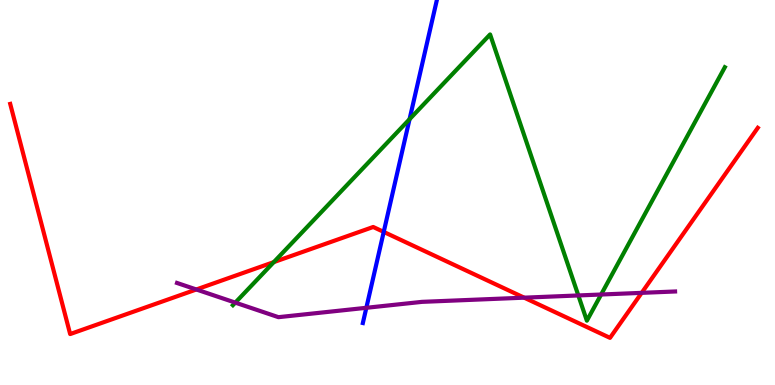[{'lines': ['blue', 'red'], 'intersections': [{'x': 4.95, 'y': 3.98}]}, {'lines': ['green', 'red'], 'intersections': [{'x': 3.53, 'y': 3.19}]}, {'lines': ['purple', 'red'], 'intersections': [{'x': 2.53, 'y': 2.48}, {'x': 6.76, 'y': 2.27}, {'x': 8.28, 'y': 2.39}]}, {'lines': ['blue', 'green'], 'intersections': [{'x': 5.28, 'y': 6.9}]}, {'lines': ['blue', 'purple'], 'intersections': [{'x': 4.73, 'y': 2.01}]}, {'lines': ['green', 'purple'], 'intersections': [{'x': 3.04, 'y': 2.14}, {'x': 7.46, 'y': 2.33}, {'x': 7.76, 'y': 2.35}]}]